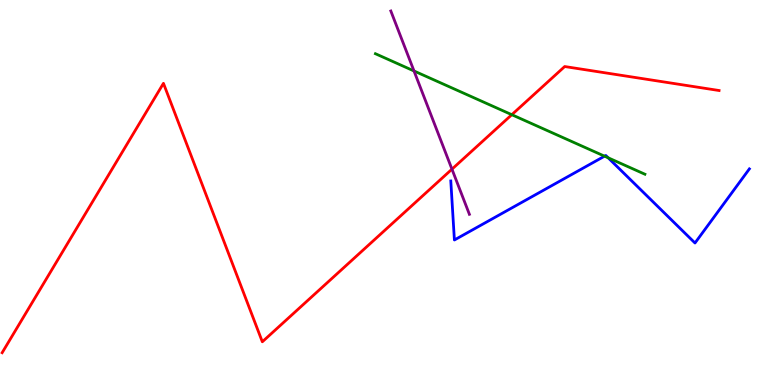[{'lines': ['blue', 'red'], 'intersections': []}, {'lines': ['green', 'red'], 'intersections': [{'x': 6.6, 'y': 7.02}]}, {'lines': ['purple', 'red'], 'intersections': [{'x': 5.83, 'y': 5.61}]}, {'lines': ['blue', 'green'], 'intersections': [{'x': 7.8, 'y': 5.94}, {'x': 7.85, 'y': 5.9}]}, {'lines': ['blue', 'purple'], 'intersections': []}, {'lines': ['green', 'purple'], 'intersections': [{'x': 5.34, 'y': 8.16}]}]